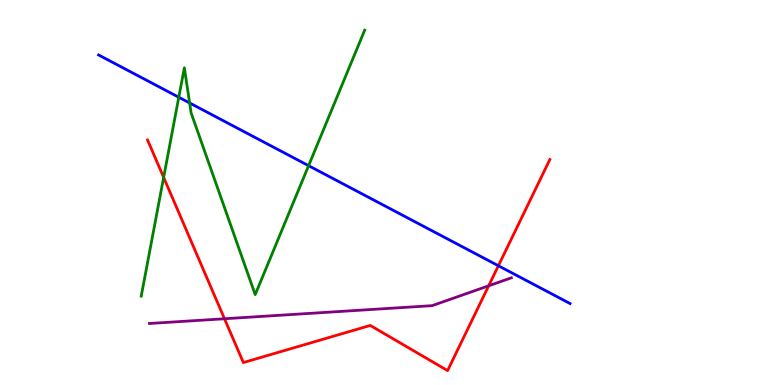[{'lines': ['blue', 'red'], 'intersections': [{'x': 6.43, 'y': 3.1}]}, {'lines': ['green', 'red'], 'intersections': [{'x': 2.11, 'y': 5.39}]}, {'lines': ['purple', 'red'], 'intersections': [{'x': 2.9, 'y': 1.72}, {'x': 6.31, 'y': 2.58}]}, {'lines': ['blue', 'green'], 'intersections': [{'x': 2.31, 'y': 7.47}, {'x': 2.45, 'y': 7.33}, {'x': 3.98, 'y': 5.7}]}, {'lines': ['blue', 'purple'], 'intersections': []}, {'lines': ['green', 'purple'], 'intersections': []}]